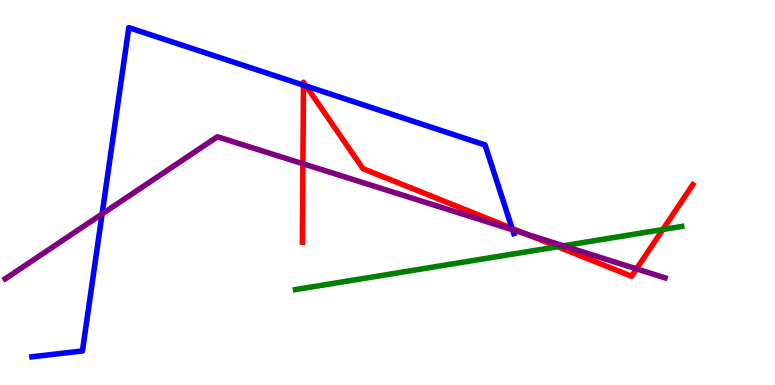[{'lines': ['blue', 'red'], 'intersections': [{'x': 3.92, 'y': 7.79}, {'x': 3.95, 'y': 7.77}, {'x': 6.61, 'y': 4.07}]}, {'lines': ['green', 'red'], 'intersections': [{'x': 7.2, 'y': 3.59}, {'x': 8.55, 'y': 4.04}]}, {'lines': ['purple', 'red'], 'intersections': [{'x': 3.91, 'y': 5.75}, {'x': 6.79, 'y': 3.92}, {'x': 8.21, 'y': 3.02}]}, {'lines': ['blue', 'green'], 'intersections': []}, {'lines': ['blue', 'purple'], 'intersections': [{'x': 1.32, 'y': 4.44}, {'x': 6.61, 'y': 4.03}]}, {'lines': ['green', 'purple'], 'intersections': [{'x': 7.27, 'y': 3.62}]}]